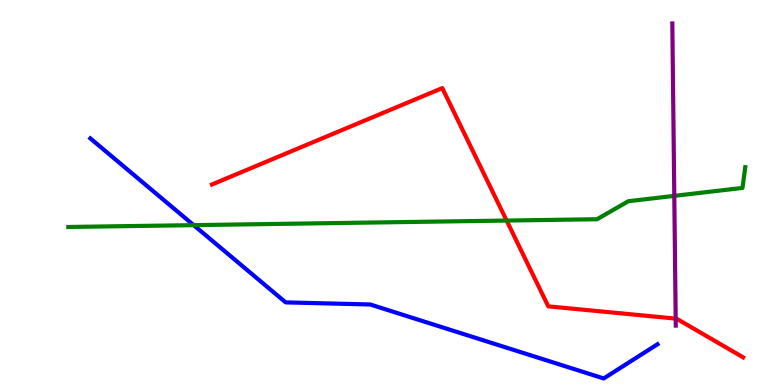[{'lines': ['blue', 'red'], 'intersections': []}, {'lines': ['green', 'red'], 'intersections': [{'x': 6.54, 'y': 4.27}]}, {'lines': ['purple', 'red'], 'intersections': [{'x': 8.72, 'y': 1.72}]}, {'lines': ['blue', 'green'], 'intersections': [{'x': 2.5, 'y': 4.15}]}, {'lines': ['blue', 'purple'], 'intersections': []}, {'lines': ['green', 'purple'], 'intersections': [{'x': 8.7, 'y': 4.91}]}]